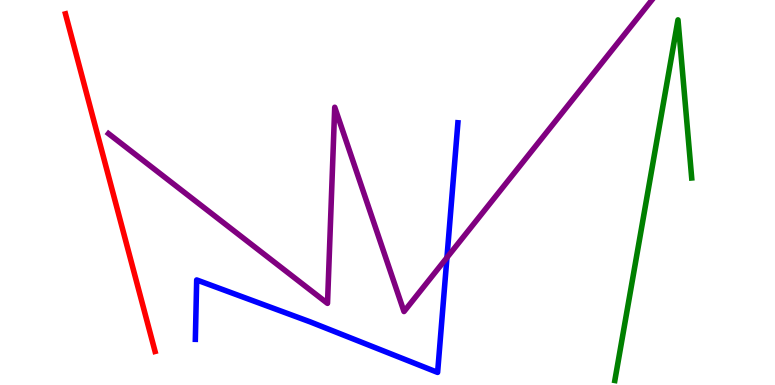[{'lines': ['blue', 'red'], 'intersections': []}, {'lines': ['green', 'red'], 'intersections': []}, {'lines': ['purple', 'red'], 'intersections': []}, {'lines': ['blue', 'green'], 'intersections': []}, {'lines': ['blue', 'purple'], 'intersections': [{'x': 5.77, 'y': 3.31}]}, {'lines': ['green', 'purple'], 'intersections': []}]